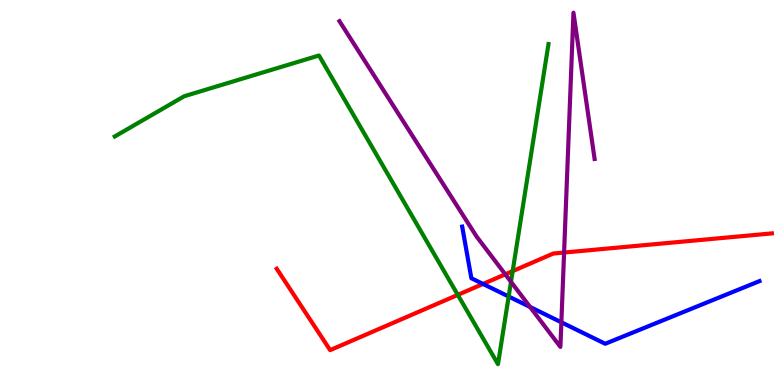[{'lines': ['blue', 'red'], 'intersections': [{'x': 6.23, 'y': 2.62}]}, {'lines': ['green', 'red'], 'intersections': [{'x': 5.91, 'y': 2.34}, {'x': 6.62, 'y': 2.96}]}, {'lines': ['purple', 'red'], 'intersections': [{'x': 6.52, 'y': 2.87}, {'x': 7.28, 'y': 3.44}]}, {'lines': ['blue', 'green'], 'intersections': [{'x': 6.56, 'y': 2.3}]}, {'lines': ['blue', 'purple'], 'intersections': [{'x': 6.84, 'y': 2.03}, {'x': 7.24, 'y': 1.63}]}, {'lines': ['green', 'purple'], 'intersections': [{'x': 6.59, 'y': 2.68}]}]